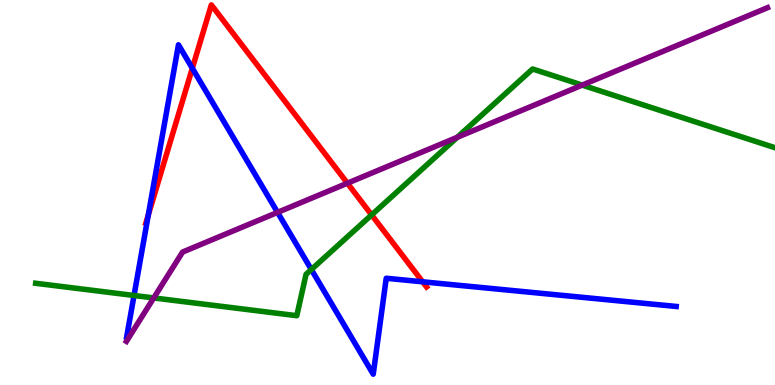[{'lines': ['blue', 'red'], 'intersections': [{'x': 1.91, 'y': 4.42}, {'x': 2.48, 'y': 8.23}, {'x': 5.45, 'y': 2.68}]}, {'lines': ['green', 'red'], 'intersections': [{'x': 4.79, 'y': 4.42}]}, {'lines': ['purple', 'red'], 'intersections': [{'x': 4.48, 'y': 5.24}]}, {'lines': ['blue', 'green'], 'intersections': [{'x': 1.73, 'y': 2.32}, {'x': 4.02, 'y': 3.0}]}, {'lines': ['blue', 'purple'], 'intersections': [{'x': 3.58, 'y': 4.48}]}, {'lines': ['green', 'purple'], 'intersections': [{'x': 1.98, 'y': 2.26}, {'x': 5.9, 'y': 6.43}, {'x': 7.51, 'y': 7.79}]}]